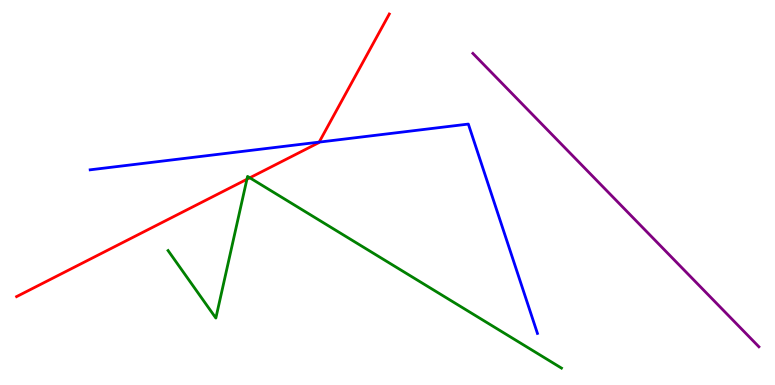[{'lines': ['blue', 'red'], 'intersections': [{'x': 4.12, 'y': 6.31}]}, {'lines': ['green', 'red'], 'intersections': [{'x': 3.19, 'y': 5.34}, {'x': 3.22, 'y': 5.38}]}, {'lines': ['purple', 'red'], 'intersections': []}, {'lines': ['blue', 'green'], 'intersections': []}, {'lines': ['blue', 'purple'], 'intersections': []}, {'lines': ['green', 'purple'], 'intersections': []}]